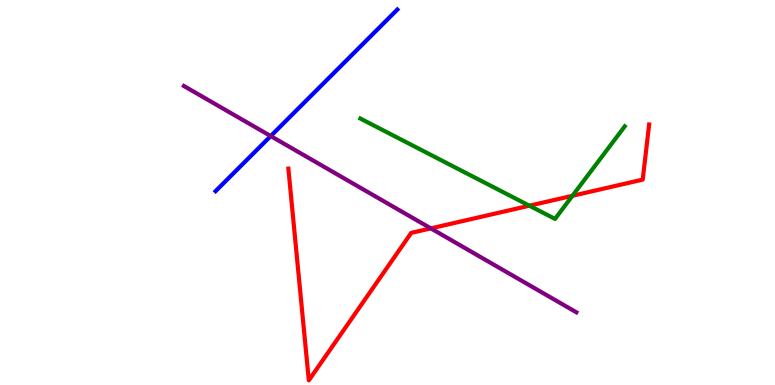[{'lines': ['blue', 'red'], 'intersections': []}, {'lines': ['green', 'red'], 'intersections': [{'x': 6.83, 'y': 4.66}, {'x': 7.39, 'y': 4.91}]}, {'lines': ['purple', 'red'], 'intersections': [{'x': 5.56, 'y': 4.07}]}, {'lines': ['blue', 'green'], 'intersections': []}, {'lines': ['blue', 'purple'], 'intersections': [{'x': 3.49, 'y': 6.47}]}, {'lines': ['green', 'purple'], 'intersections': []}]